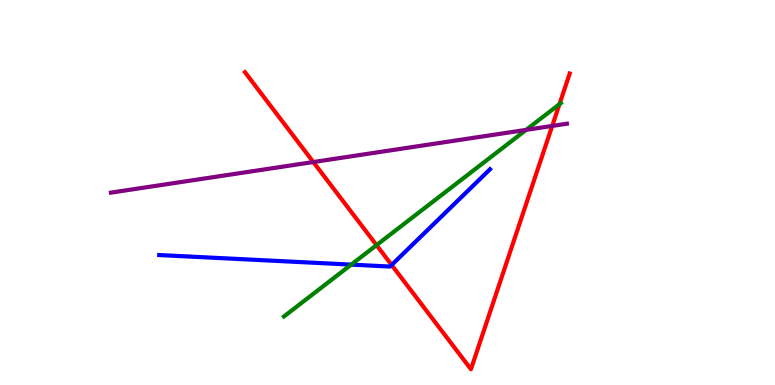[{'lines': ['blue', 'red'], 'intersections': [{'x': 5.05, 'y': 3.12}]}, {'lines': ['green', 'red'], 'intersections': [{'x': 4.86, 'y': 3.63}, {'x': 7.22, 'y': 7.29}]}, {'lines': ['purple', 'red'], 'intersections': [{'x': 4.04, 'y': 5.79}, {'x': 7.13, 'y': 6.73}]}, {'lines': ['blue', 'green'], 'intersections': [{'x': 4.53, 'y': 3.13}]}, {'lines': ['blue', 'purple'], 'intersections': []}, {'lines': ['green', 'purple'], 'intersections': [{'x': 6.79, 'y': 6.63}]}]